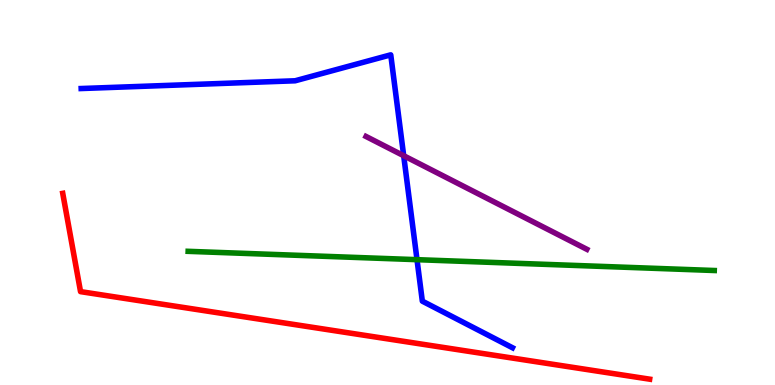[{'lines': ['blue', 'red'], 'intersections': []}, {'lines': ['green', 'red'], 'intersections': []}, {'lines': ['purple', 'red'], 'intersections': []}, {'lines': ['blue', 'green'], 'intersections': [{'x': 5.38, 'y': 3.26}]}, {'lines': ['blue', 'purple'], 'intersections': [{'x': 5.21, 'y': 5.96}]}, {'lines': ['green', 'purple'], 'intersections': []}]